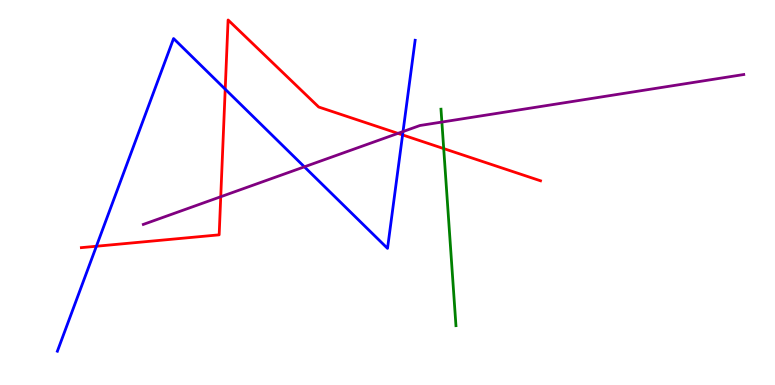[{'lines': ['blue', 'red'], 'intersections': [{'x': 1.24, 'y': 3.6}, {'x': 2.91, 'y': 7.68}, {'x': 5.19, 'y': 6.5}]}, {'lines': ['green', 'red'], 'intersections': [{'x': 5.73, 'y': 6.14}]}, {'lines': ['purple', 'red'], 'intersections': [{'x': 2.85, 'y': 4.89}, {'x': 5.13, 'y': 6.54}]}, {'lines': ['blue', 'green'], 'intersections': []}, {'lines': ['blue', 'purple'], 'intersections': [{'x': 3.93, 'y': 5.67}, {'x': 5.2, 'y': 6.58}]}, {'lines': ['green', 'purple'], 'intersections': [{'x': 5.7, 'y': 6.83}]}]